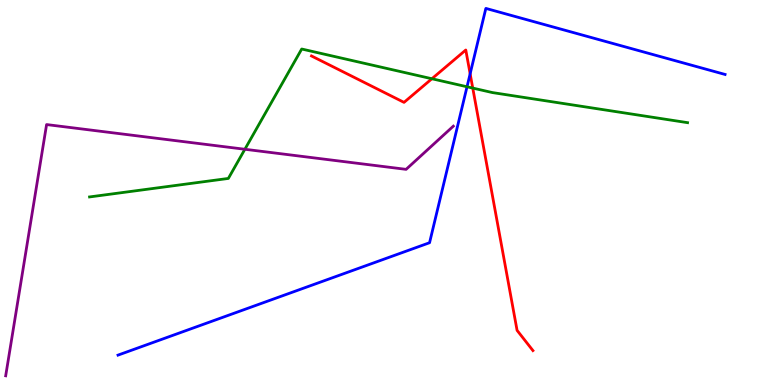[{'lines': ['blue', 'red'], 'intersections': [{'x': 6.07, 'y': 8.08}]}, {'lines': ['green', 'red'], 'intersections': [{'x': 5.57, 'y': 7.95}, {'x': 6.1, 'y': 7.71}]}, {'lines': ['purple', 'red'], 'intersections': []}, {'lines': ['blue', 'green'], 'intersections': [{'x': 6.03, 'y': 7.75}]}, {'lines': ['blue', 'purple'], 'intersections': []}, {'lines': ['green', 'purple'], 'intersections': [{'x': 3.16, 'y': 6.12}]}]